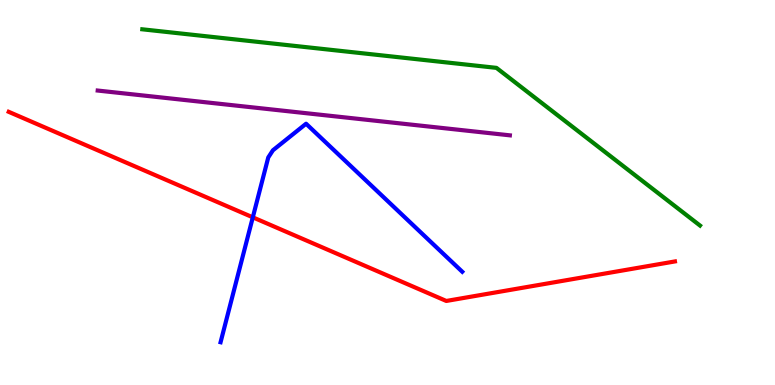[{'lines': ['blue', 'red'], 'intersections': [{'x': 3.26, 'y': 4.36}]}, {'lines': ['green', 'red'], 'intersections': []}, {'lines': ['purple', 'red'], 'intersections': []}, {'lines': ['blue', 'green'], 'intersections': []}, {'lines': ['blue', 'purple'], 'intersections': []}, {'lines': ['green', 'purple'], 'intersections': []}]